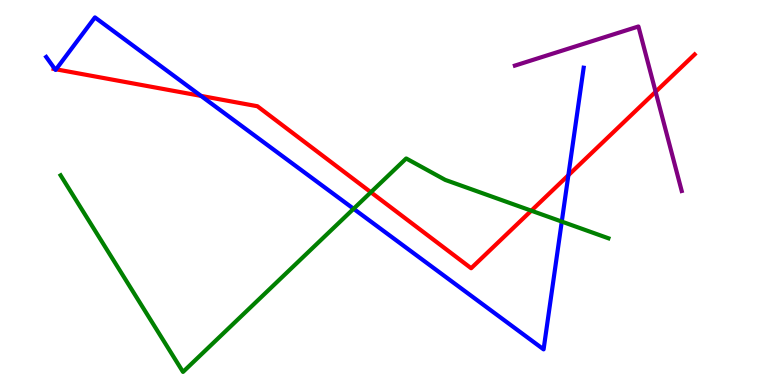[{'lines': ['blue', 'red'], 'intersections': [{'x': 0.709, 'y': 8.21}, {'x': 0.723, 'y': 8.2}, {'x': 2.59, 'y': 7.51}, {'x': 7.33, 'y': 5.45}]}, {'lines': ['green', 'red'], 'intersections': [{'x': 4.79, 'y': 5.01}, {'x': 6.86, 'y': 4.53}]}, {'lines': ['purple', 'red'], 'intersections': [{'x': 8.46, 'y': 7.62}]}, {'lines': ['blue', 'green'], 'intersections': [{'x': 4.56, 'y': 4.58}, {'x': 7.25, 'y': 4.24}]}, {'lines': ['blue', 'purple'], 'intersections': []}, {'lines': ['green', 'purple'], 'intersections': []}]